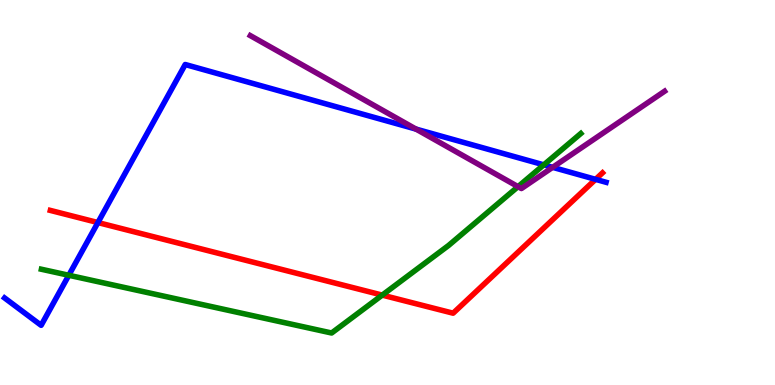[{'lines': ['blue', 'red'], 'intersections': [{'x': 1.26, 'y': 4.22}, {'x': 7.69, 'y': 5.34}]}, {'lines': ['green', 'red'], 'intersections': [{'x': 4.93, 'y': 2.33}]}, {'lines': ['purple', 'red'], 'intersections': []}, {'lines': ['blue', 'green'], 'intersections': [{'x': 0.888, 'y': 2.85}, {'x': 7.02, 'y': 5.72}]}, {'lines': ['blue', 'purple'], 'intersections': [{'x': 5.37, 'y': 6.65}, {'x': 7.13, 'y': 5.65}]}, {'lines': ['green', 'purple'], 'intersections': [{'x': 6.68, 'y': 5.15}]}]